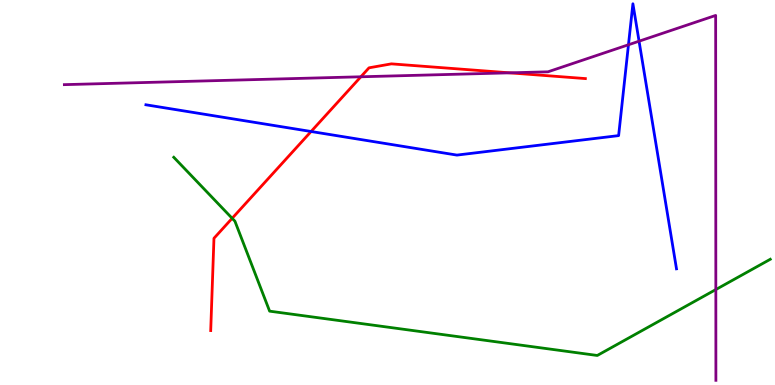[{'lines': ['blue', 'red'], 'intersections': [{'x': 4.01, 'y': 6.58}]}, {'lines': ['green', 'red'], 'intersections': [{'x': 3.0, 'y': 4.33}]}, {'lines': ['purple', 'red'], 'intersections': [{'x': 4.66, 'y': 8.01}, {'x': 6.58, 'y': 8.11}]}, {'lines': ['blue', 'green'], 'intersections': []}, {'lines': ['blue', 'purple'], 'intersections': [{'x': 8.11, 'y': 8.84}, {'x': 8.25, 'y': 8.93}]}, {'lines': ['green', 'purple'], 'intersections': [{'x': 9.24, 'y': 2.48}]}]